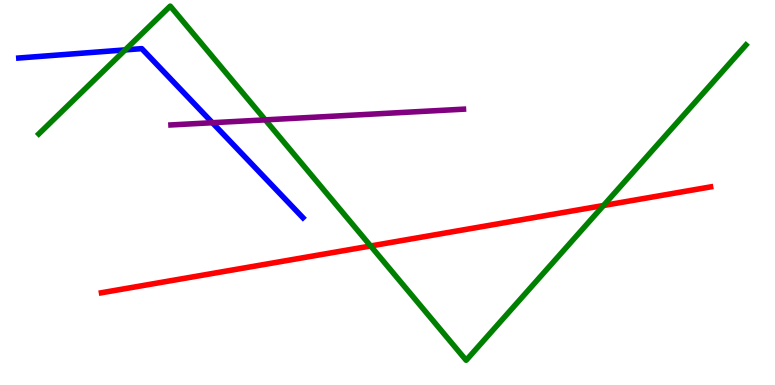[{'lines': ['blue', 'red'], 'intersections': []}, {'lines': ['green', 'red'], 'intersections': [{'x': 4.78, 'y': 3.61}, {'x': 7.79, 'y': 4.66}]}, {'lines': ['purple', 'red'], 'intersections': []}, {'lines': ['blue', 'green'], 'intersections': [{'x': 1.62, 'y': 8.7}]}, {'lines': ['blue', 'purple'], 'intersections': [{'x': 2.74, 'y': 6.81}]}, {'lines': ['green', 'purple'], 'intersections': [{'x': 3.42, 'y': 6.89}]}]